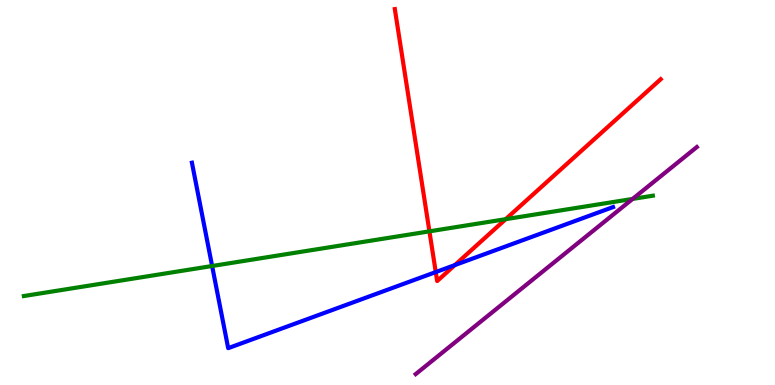[{'lines': ['blue', 'red'], 'intersections': [{'x': 5.62, 'y': 2.93}, {'x': 5.87, 'y': 3.11}]}, {'lines': ['green', 'red'], 'intersections': [{'x': 5.54, 'y': 3.99}, {'x': 6.52, 'y': 4.31}]}, {'lines': ['purple', 'red'], 'intersections': []}, {'lines': ['blue', 'green'], 'intersections': [{'x': 2.74, 'y': 3.09}]}, {'lines': ['blue', 'purple'], 'intersections': []}, {'lines': ['green', 'purple'], 'intersections': [{'x': 8.16, 'y': 4.83}]}]